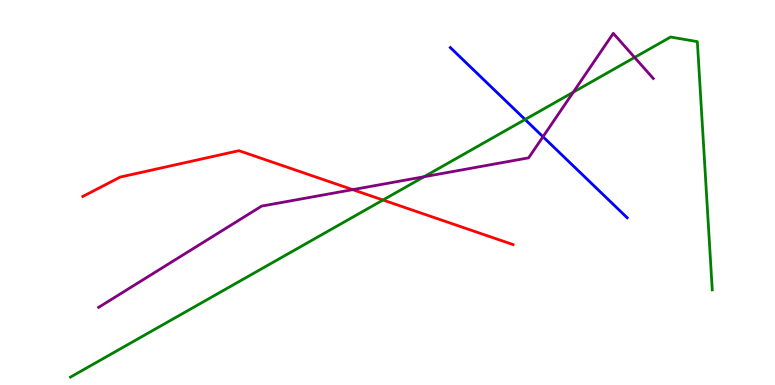[{'lines': ['blue', 'red'], 'intersections': []}, {'lines': ['green', 'red'], 'intersections': [{'x': 4.94, 'y': 4.8}]}, {'lines': ['purple', 'red'], 'intersections': [{'x': 4.55, 'y': 5.07}]}, {'lines': ['blue', 'green'], 'intersections': [{'x': 6.78, 'y': 6.9}]}, {'lines': ['blue', 'purple'], 'intersections': [{'x': 7.01, 'y': 6.45}]}, {'lines': ['green', 'purple'], 'intersections': [{'x': 5.47, 'y': 5.41}, {'x': 7.4, 'y': 7.61}, {'x': 8.19, 'y': 8.51}]}]